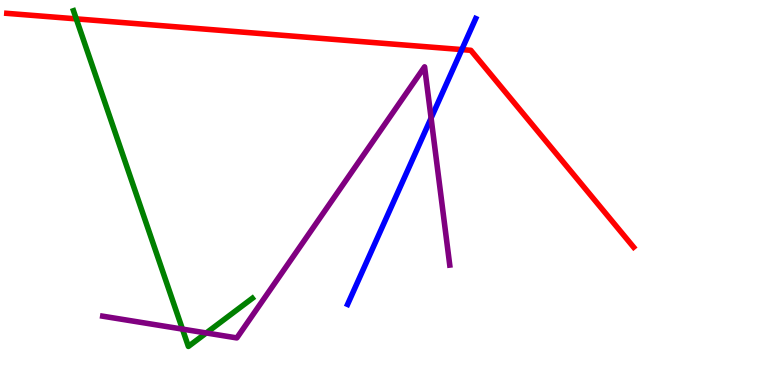[{'lines': ['blue', 'red'], 'intersections': [{'x': 5.96, 'y': 8.71}]}, {'lines': ['green', 'red'], 'intersections': [{'x': 0.984, 'y': 9.51}]}, {'lines': ['purple', 'red'], 'intersections': []}, {'lines': ['blue', 'green'], 'intersections': []}, {'lines': ['blue', 'purple'], 'intersections': [{'x': 5.56, 'y': 6.93}]}, {'lines': ['green', 'purple'], 'intersections': [{'x': 2.35, 'y': 1.45}, {'x': 2.66, 'y': 1.35}]}]